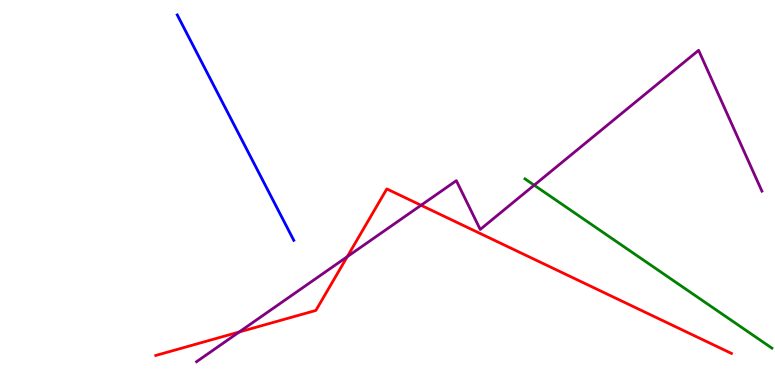[{'lines': ['blue', 'red'], 'intersections': []}, {'lines': ['green', 'red'], 'intersections': []}, {'lines': ['purple', 'red'], 'intersections': [{'x': 3.09, 'y': 1.38}, {'x': 4.48, 'y': 3.33}, {'x': 5.43, 'y': 4.67}]}, {'lines': ['blue', 'green'], 'intersections': []}, {'lines': ['blue', 'purple'], 'intersections': []}, {'lines': ['green', 'purple'], 'intersections': [{'x': 6.89, 'y': 5.19}]}]